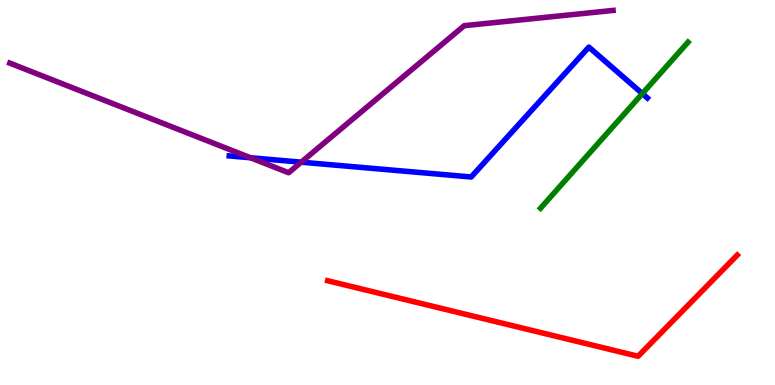[{'lines': ['blue', 'red'], 'intersections': []}, {'lines': ['green', 'red'], 'intersections': []}, {'lines': ['purple', 'red'], 'intersections': []}, {'lines': ['blue', 'green'], 'intersections': [{'x': 8.29, 'y': 7.57}]}, {'lines': ['blue', 'purple'], 'intersections': [{'x': 3.23, 'y': 5.9}, {'x': 3.89, 'y': 5.79}]}, {'lines': ['green', 'purple'], 'intersections': []}]